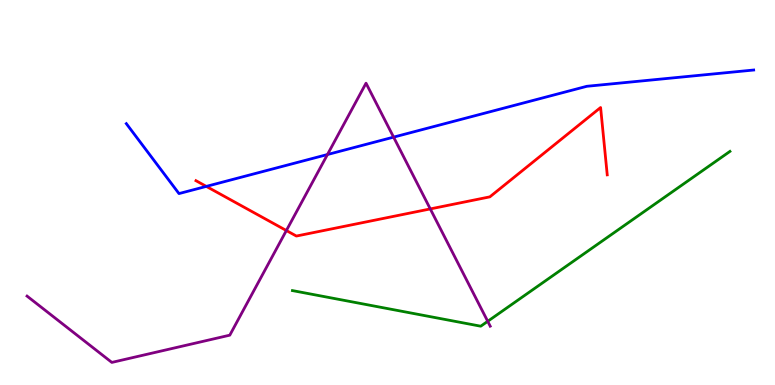[{'lines': ['blue', 'red'], 'intersections': [{'x': 2.66, 'y': 5.16}]}, {'lines': ['green', 'red'], 'intersections': []}, {'lines': ['purple', 'red'], 'intersections': [{'x': 3.7, 'y': 4.01}, {'x': 5.55, 'y': 4.57}]}, {'lines': ['blue', 'green'], 'intersections': []}, {'lines': ['blue', 'purple'], 'intersections': [{'x': 4.23, 'y': 5.99}, {'x': 5.08, 'y': 6.44}]}, {'lines': ['green', 'purple'], 'intersections': [{'x': 6.29, 'y': 1.65}]}]